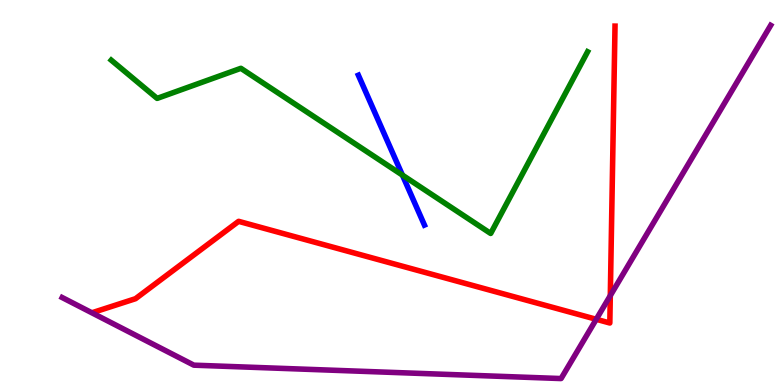[{'lines': ['blue', 'red'], 'intersections': []}, {'lines': ['green', 'red'], 'intersections': []}, {'lines': ['purple', 'red'], 'intersections': [{'x': 7.69, 'y': 1.71}, {'x': 7.87, 'y': 2.32}]}, {'lines': ['blue', 'green'], 'intersections': [{'x': 5.19, 'y': 5.45}]}, {'lines': ['blue', 'purple'], 'intersections': []}, {'lines': ['green', 'purple'], 'intersections': []}]